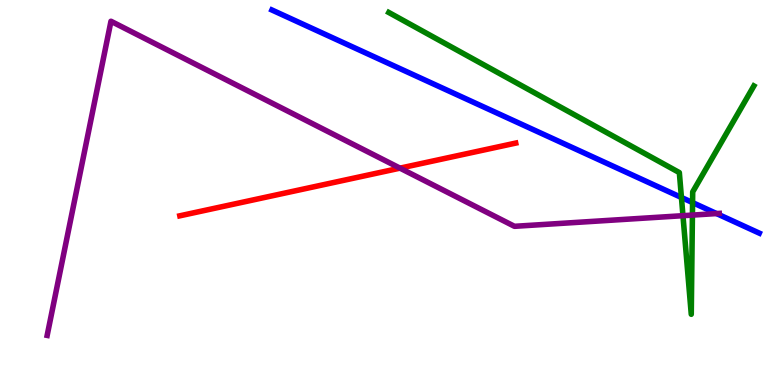[{'lines': ['blue', 'red'], 'intersections': []}, {'lines': ['green', 'red'], 'intersections': []}, {'lines': ['purple', 'red'], 'intersections': [{'x': 5.16, 'y': 5.63}]}, {'lines': ['blue', 'green'], 'intersections': [{'x': 8.79, 'y': 4.87}, {'x': 8.94, 'y': 4.74}]}, {'lines': ['blue', 'purple'], 'intersections': [{'x': 9.25, 'y': 4.45}]}, {'lines': ['green', 'purple'], 'intersections': [{'x': 8.81, 'y': 4.4}, {'x': 8.93, 'y': 4.41}]}]